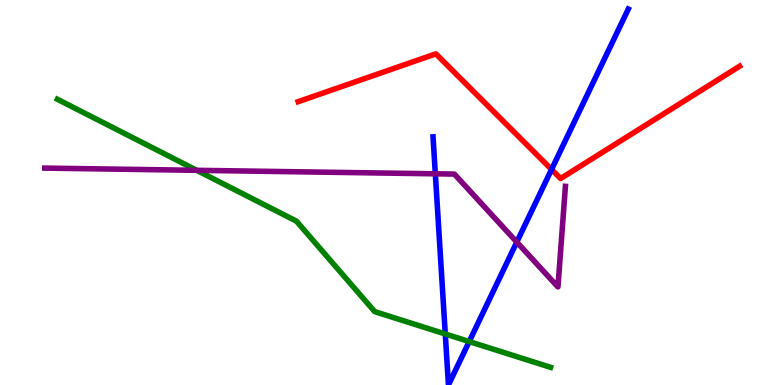[{'lines': ['blue', 'red'], 'intersections': [{'x': 7.12, 'y': 5.6}]}, {'lines': ['green', 'red'], 'intersections': []}, {'lines': ['purple', 'red'], 'intersections': []}, {'lines': ['blue', 'green'], 'intersections': [{'x': 5.75, 'y': 1.33}, {'x': 6.05, 'y': 1.13}]}, {'lines': ['blue', 'purple'], 'intersections': [{'x': 5.62, 'y': 5.49}, {'x': 6.67, 'y': 3.71}]}, {'lines': ['green', 'purple'], 'intersections': [{'x': 2.54, 'y': 5.58}]}]